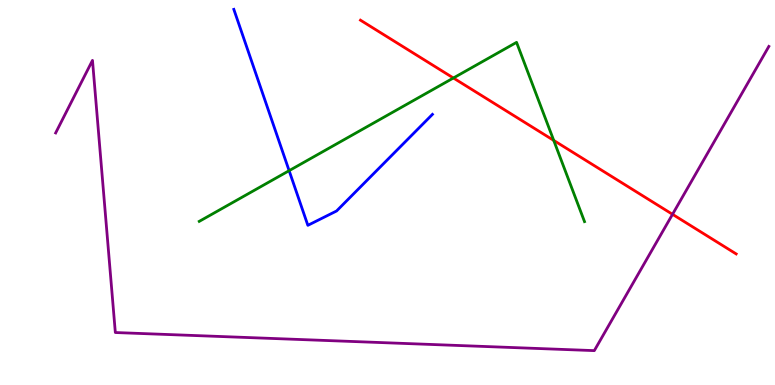[{'lines': ['blue', 'red'], 'intersections': []}, {'lines': ['green', 'red'], 'intersections': [{'x': 5.85, 'y': 7.97}, {'x': 7.14, 'y': 6.35}]}, {'lines': ['purple', 'red'], 'intersections': [{'x': 8.68, 'y': 4.43}]}, {'lines': ['blue', 'green'], 'intersections': [{'x': 3.73, 'y': 5.57}]}, {'lines': ['blue', 'purple'], 'intersections': []}, {'lines': ['green', 'purple'], 'intersections': []}]